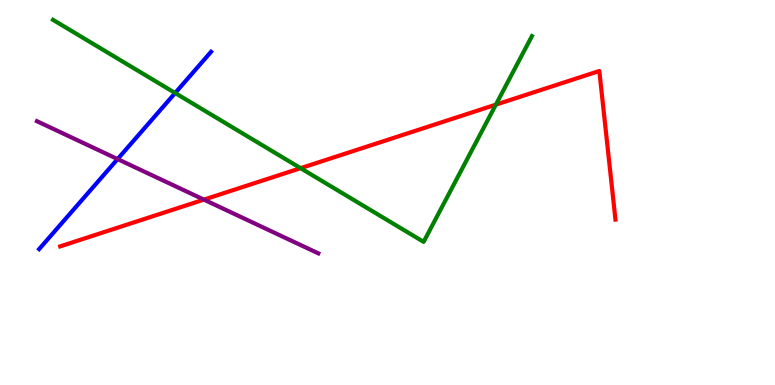[{'lines': ['blue', 'red'], 'intersections': []}, {'lines': ['green', 'red'], 'intersections': [{'x': 3.88, 'y': 5.63}, {'x': 6.4, 'y': 7.28}]}, {'lines': ['purple', 'red'], 'intersections': [{'x': 2.63, 'y': 4.81}]}, {'lines': ['blue', 'green'], 'intersections': [{'x': 2.26, 'y': 7.58}]}, {'lines': ['blue', 'purple'], 'intersections': [{'x': 1.52, 'y': 5.87}]}, {'lines': ['green', 'purple'], 'intersections': []}]